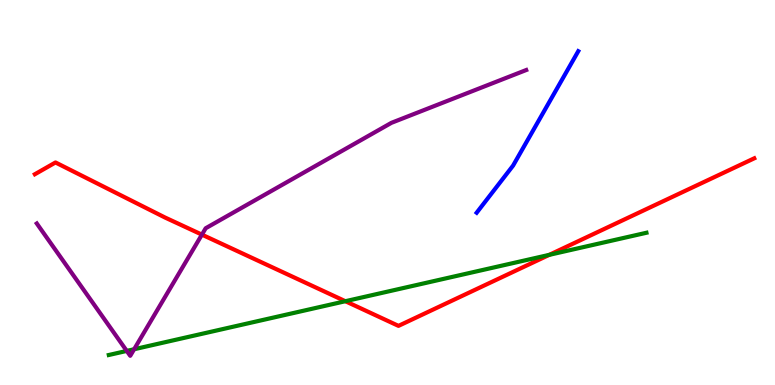[{'lines': ['blue', 'red'], 'intersections': []}, {'lines': ['green', 'red'], 'intersections': [{'x': 4.46, 'y': 2.18}, {'x': 7.09, 'y': 3.38}]}, {'lines': ['purple', 'red'], 'intersections': [{'x': 2.61, 'y': 3.91}]}, {'lines': ['blue', 'green'], 'intersections': []}, {'lines': ['blue', 'purple'], 'intersections': []}, {'lines': ['green', 'purple'], 'intersections': [{'x': 1.64, 'y': 0.885}, {'x': 1.73, 'y': 0.929}]}]